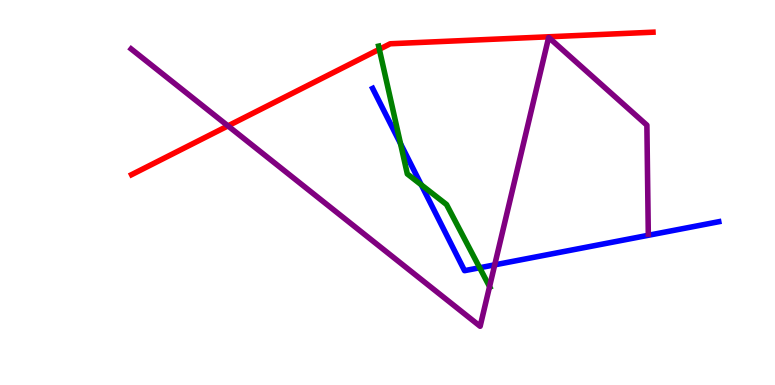[{'lines': ['blue', 'red'], 'intersections': []}, {'lines': ['green', 'red'], 'intersections': [{'x': 4.89, 'y': 8.72}]}, {'lines': ['purple', 'red'], 'intersections': [{'x': 2.94, 'y': 6.73}]}, {'lines': ['blue', 'green'], 'intersections': [{'x': 5.17, 'y': 6.27}, {'x': 5.44, 'y': 5.2}, {'x': 6.19, 'y': 3.05}]}, {'lines': ['blue', 'purple'], 'intersections': [{'x': 6.38, 'y': 3.12}]}, {'lines': ['green', 'purple'], 'intersections': [{'x': 6.32, 'y': 2.56}]}]